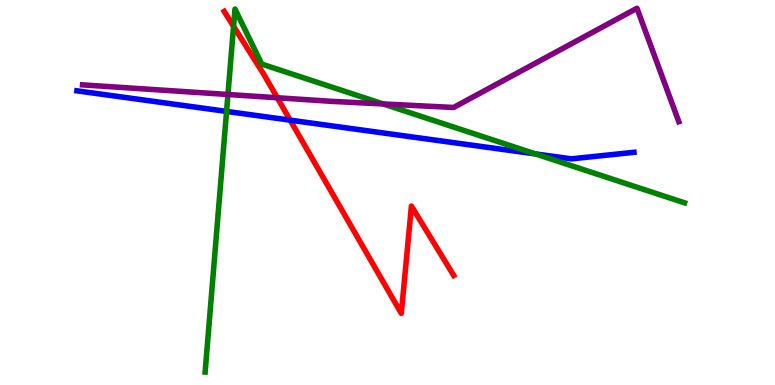[{'lines': ['blue', 'red'], 'intersections': [{'x': 3.74, 'y': 6.88}]}, {'lines': ['green', 'red'], 'intersections': [{'x': 3.01, 'y': 9.32}]}, {'lines': ['purple', 'red'], 'intersections': [{'x': 3.58, 'y': 7.46}]}, {'lines': ['blue', 'green'], 'intersections': [{'x': 2.92, 'y': 7.11}, {'x': 6.91, 'y': 6.0}]}, {'lines': ['blue', 'purple'], 'intersections': []}, {'lines': ['green', 'purple'], 'intersections': [{'x': 2.94, 'y': 7.55}, {'x': 4.94, 'y': 7.3}]}]